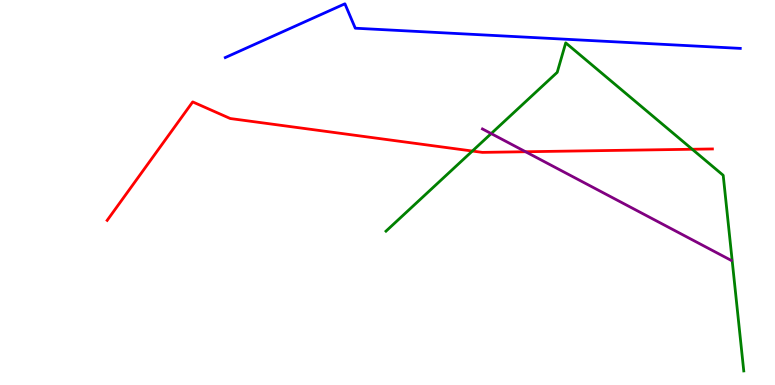[{'lines': ['blue', 'red'], 'intersections': []}, {'lines': ['green', 'red'], 'intersections': [{'x': 6.1, 'y': 6.08}, {'x': 8.93, 'y': 6.12}]}, {'lines': ['purple', 'red'], 'intersections': [{'x': 6.78, 'y': 6.06}]}, {'lines': ['blue', 'green'], 'intersections': []}, {'lines': ['blue', 'purple'], 'intersections': []}, {'lines': ['green', 'purple'], 'intersections': [{'x': 6.34, 'y': 6.53}]}]